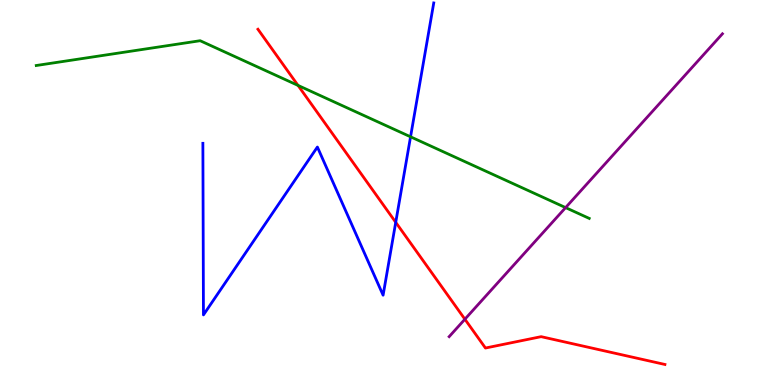[{'lines': ['blue', 'red'], 'intersections': [{'x': 5.11, 'y': 4.23}]}, {'lines': ['green', 'red'], 'intersections': [{'x': 3.85, 'y': 7.78}]}, {'lines': ['purple', 'red'], 'intersections': [{'x': 6.0, 'y': 1.71}]}, {'lines': ['blue', 'green'], 'intersections': [{'x': 5.3, 'y': 6.45}]}, {'lines': ['blue', 'purple'], 'intersections': []}, {'lines': ['green', 'purple'], 'intersections': [{'x': 7.3, 'y': 4.61}]}]